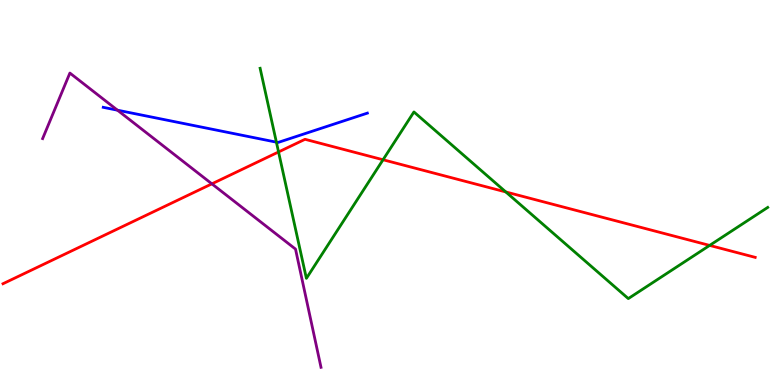[{'lines': ['blue', 'red'], 'intersections': []}, {'lines': ['green', 'red'], 'intersections': [{'x': 3.59, 'y': 6.05}, {'x': 4.94, 'y': 5.85}, {'x': 6.53, 'y': 5.01}, {'x': 9.16, 'y': 3.63}]}, {'lines': ['purple', 'red'], 'intersections': [{'x': 2.73, 'y': 5.22}]}, {'lines': ['blue', 'green'], 'intersections': [{'x': 3.57, 'y': 6.31}]}, {'lines': ['blue', 'purple'], 'intersections': [{'x': 1.52, 'y': 7.14}]}, {'lines': ['green', 'purple'], 'intersections': []}]